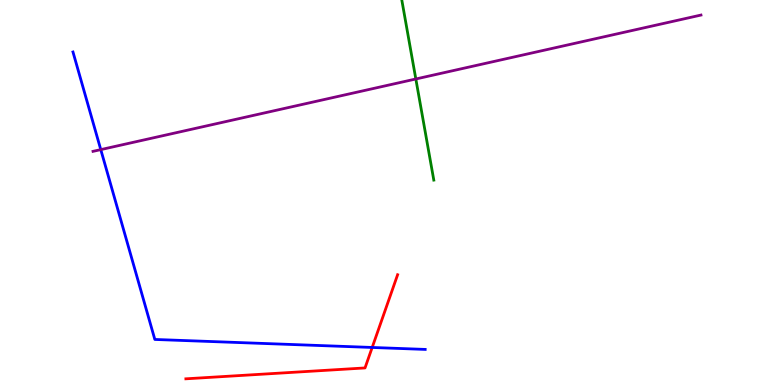[{'lines': ['blue', 'red'], 'intersections': [{'x': 4.8, 'y': 0.975}]}, {'lines': ['green', 'red'], 'intersections': []}, {'lines': ['purple', 'red'], 'intersections': []}, {'lines': ['blue', 'green'], 'intersections': []}, {'lines': ['blue', 'purple'], 'intersections': [{'x': 1.3, 'y': 6.11}]}, {'lines': ['green', 'purple'], 'intersections': [{'x': 5.37, 'y': 7.95}]}]